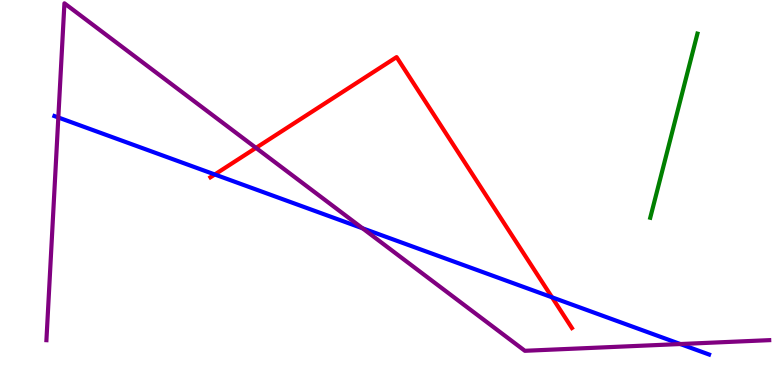[{'lines': ['blue', 'red'], 'intersections': [{'x': 2.77, 'y': 5.47}, {'x': 7.12, 'y': 2.28}]}, {'lines': ['green', 'red'], 'intersections': []}, {'lines': ['purple', 'red'], 'intersections': [{'x': 3.3, 'y': 6.16}]}, {'lines': ['blue', 'green'], 'intersections': []}, {'lines': ['blue', 'purple'], 'intersections': [{'x': 0.753, 'y': 6.95}, {'x': 4.68, 'y': 4.07}, {'x': 8.78, 'y': 1.06}]}, {'lines': ['green', 'purple'], 'intersections': []}]